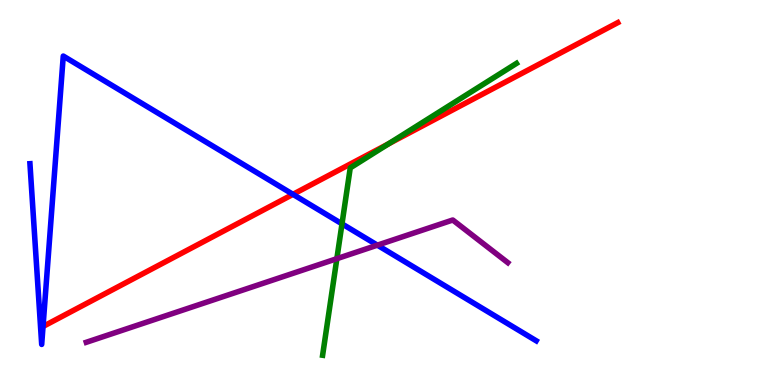[{'lines': ['blue', 'red'], 'intersections': [{'x': 0.555, 'y': 1.52}, {'x': 3.78, 'y': 4.95}]}, {'lines': ['green', 'red'], 'intersections': [{'x': 5.01, 'y': 6.26}]}, {'lines': ['purple', 'red'], 'intersections': []}, {'lines': ['blue', 'green'], 'intersections': [{'x': 4.41, 'y': 4.19}]}, {'lines': ['blue', 'purple'], 'intersections': [{'x': 4.87, 'y': 3.63}]}, {'lines': ['green', 'purple'], 'intersections': [{'x': 4.35, 'y': 3.28}]}]